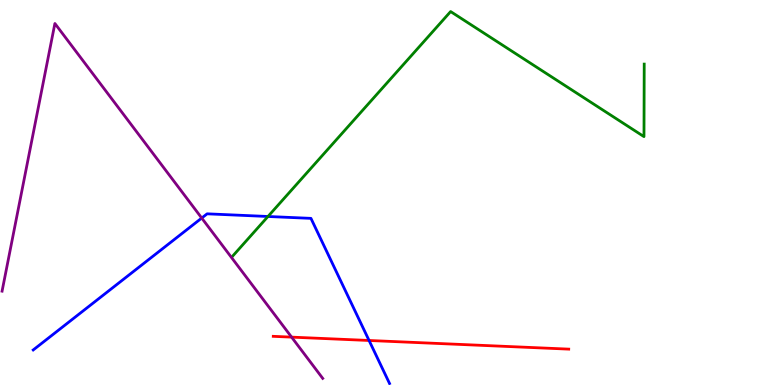[{'lines': ['blue', 'red'], 'intersections': [{'x': 4.76, 'y': 1.16}]}, {'lines': ['green', 'red'], 'intersections': []}, {'lines': ['purple', 'red'], 'intersections': [{'x': 3.76, 'y': 1.24}]}, {'lines': ['blue', 'green'], 'intersections': [{'x': 3.46, 'y': 4.38}]}, {'lines': ['blue', 'purple'], 'intersections': [{'x': 2.6, 'y': 4.34}]}, {'lines': ['green', 'purple'], 'intersections': []}]